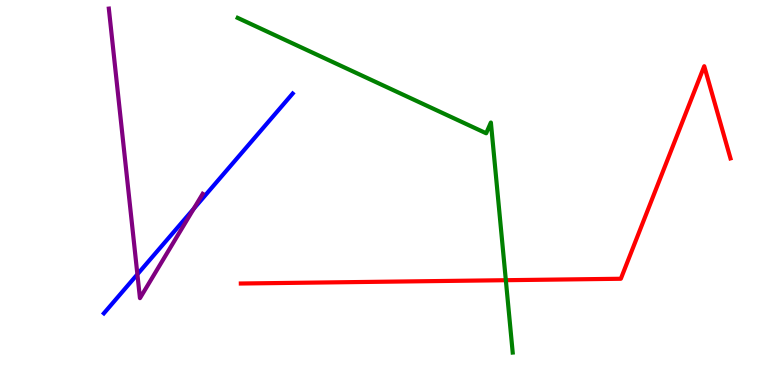[{'lines': ['blue', 'red'], 'intersections': []}, {'lines': ['green', 'red'], 'intersections': [{'x': 6.53, 'y': 2.72}]}, {'lines': ['purple', 'red'], 'intersections': []}, {'lines': ['blue', 'green'], 'intersections': []}, {'lines': ['blue', 'purple'], 'intersections': [{'x': 1.77, 'y': 2.87}, {'x': 2.5, 'y': 4.58}]}, {'lines': ['green', 'purple'], 'intersections': []}]